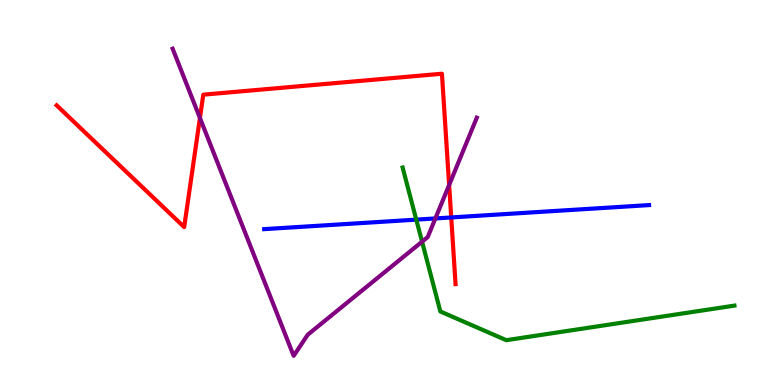[{'lines': ['blue', 'red'], 'intersections': [{'x': 5.82, 'y': 4.35}]}, {'lines': ['green', 'red'], 'intersections': []}, {'lines': ['purple', 'red'], 'intersections': [{'x': 2.58, 'y': 6.94}, {'x': 5.8, 'y': 5.2}]}, {'lines': ['blue', 'green'], 'intersections': [{'x': 5.37, 'y': 4.3}]}, {'lines': ['blue', 'purple'], 'intersections': [{'x': 5.62, 'y': 4.33}]}, {'lines': ['green', 'purple'], 'intersections': [{'x': 5.45, 'y': 3.72}]}]